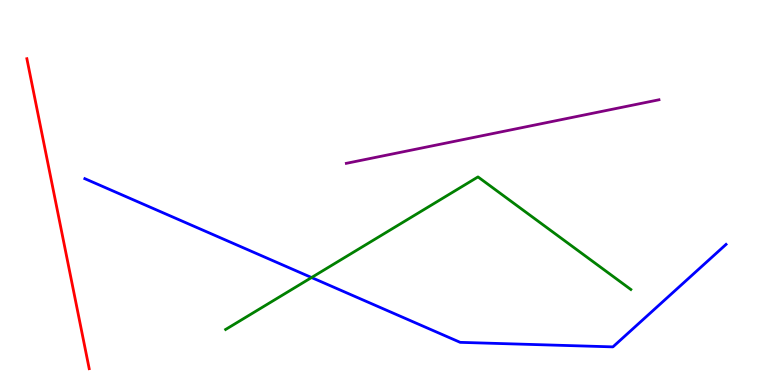[{'lines': ['blue', 'red'], 'intersections': []}, {'lines': ['green', 'red'], 'intersections': []}, {'lines': ['purple', 'red'], 'intersections': []}, {'lines': ['blue', 'green'], 'intersections': [{'x': 4.02, 'y': 2.79}]}, {'lines': ['blue', 'purple'], 'intersections': []}, {'lines': ['green', 'purple'], 'intersections': []}]